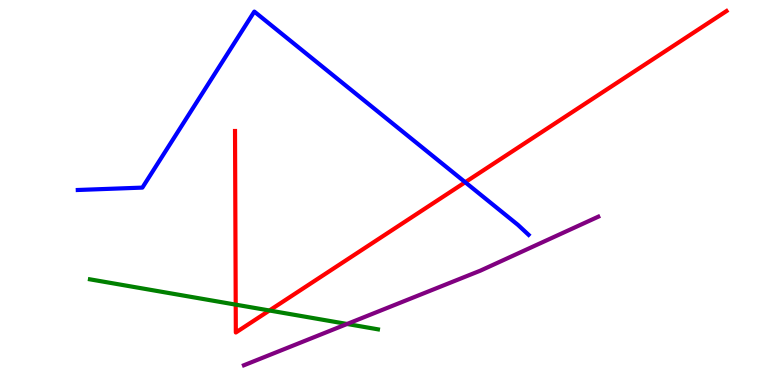[{'lines': ['blue', 'red'], 'intersections': [{'x': 6.0, 'y': 5.27}]}, {'lines': ['green', 'red'], 'intersections': [{'x': 3.04, 'y': 2.09}, {'x': 3.48, 'y': 1.94}]}, {'lines': ['purple', 'red'], 'intersections': []}, {'lines': ['blue', 'green'], 'intersections': []}, {'lines': ['blue', 'purple'], 'intersections': []}, {'lines': ['green', 'purple'], 'intersections': [{'x': 4.48, 'y': 1.58}]}]